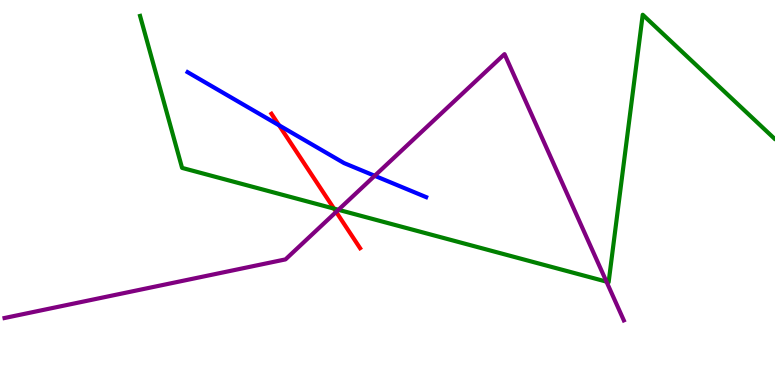[{'lines': ['blue', 'red'], 'intersections': [{'x': 3.6, 'y': 6.75}]}, {'lines': ['green', 'red'], 'intersections': [{'x': 4.31, 'y': 4.58}]}, {'lines': ['purple', 'red'], 'intersections': [{'x': 4.34, 'y': 4.5}]}, {'lines': ['blue', 'green'], 'intersections': []}, {'lines': ['blue', 'purple'], 'intersections': [{'x': 4.83, 'y': 5.43}]}, {'lines': ['green', 'purple'], 'intersections': [{'x': 4.37, 'y': 4.55}, {'x': 7.83, 'y': 2.68}]}]